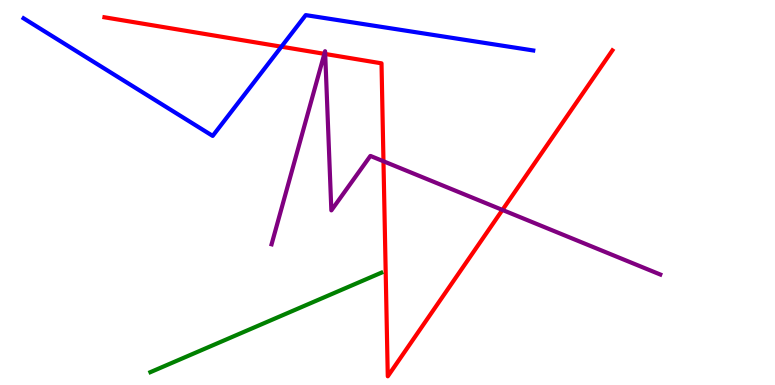[{'lines': ['blue', 'red'], 'intersections': [{'x': 3.63, 'y': 8.79}]}, {'lines': ['green', 'red'], 'intersections': []}, {'lines': ['purple', 'red'], 'intersections': [{'x': 4.19, 'y': 8.6}, {'x': 4.2, 'y': 8.6}, {'x': 4.95, 'y': 5.81}, {'x': 6.48, 'y': 4.55}]}, {'lines': ['blue', 'green'], 'intersections': []}, {'lines': ['blue', 'purple'], 'intersections': []}, {'lines': ['green', 'purple'], 'intersections': []}]